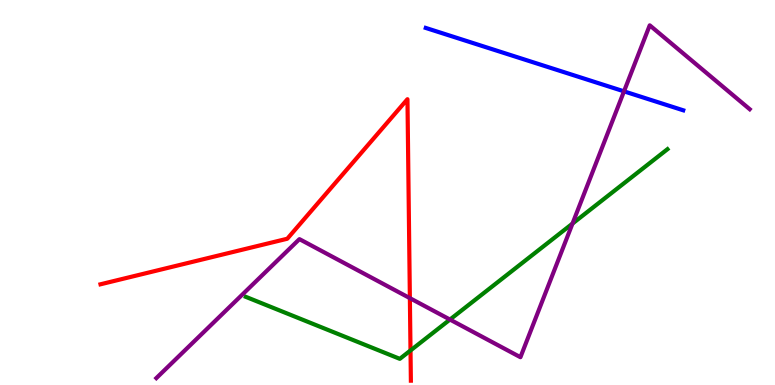[{'lines': ['blue', 'red'], 'intersections': []}, {'lines': ['green', 'red'], 'intersections': [{'x': 5.3, 'y': 0.897}]}, {'lines': ['purple', 'red'], 'intersections': [{'x': 5.29, 'y': 2.26}]}, {'lines': ['blue', 'green'], 'intersections': []}, {'lines': ['blue', 'purple'], 'intersections': [{'x': 8.05, 'y': 7.63}]}, {'lines': ['green', 'purple'], 'intersections': [{'x': 5.81, 'y': 1.7}, {'x': 7.39, 'y': 4.19}]}]